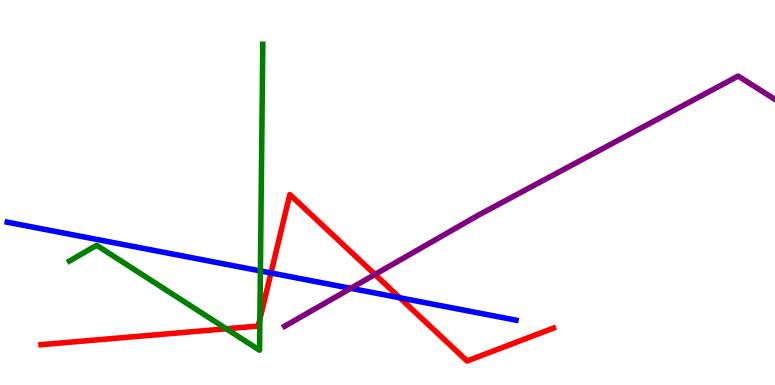[{'lines': ['blue', 'red'], 'intersections': [{'x': 3.5, 'y': 2.91}, {'x': 5.16, 'y': 2.27}]}, {'lines': ['green', 'red'], 'intersections': [{'x': 2.92, 'y': 1.46}, {'x': 3.35, 'y': 1.71}]}, {'lines': ['purple', 'red'], 'intersections': [{'x': 4.84, 'y': 2.87}]}, {'lines': ['blue', 'green'], 'intersections': [{'x': 3.36, 'y': 2.96}]}, {'lines': ['blue', 'purple'], 'intersections': [{'x': 4.53, 'y': 2.51}]}, {'lines': ['green', 'purple'], 'intersections': []}]